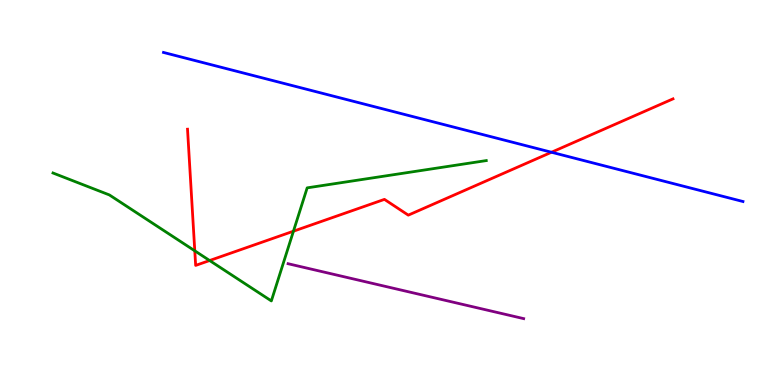[{'lines': ['blue', 'red'], 'intersections': [{'x': 7.12, 'y': 6.05}]}, {'lines': ['green', 'red'], 'intersections': [{'x': 2.51, 'y': 3.49}, {'x': 2.7, 'y': 3.23}, {'x': 3.79, 'y': 3.99}]}, {'lines': ['purple', 'red'], 'intersections': []}, {'lines': ['blue', 'green'], 'intersections': []}, {'lines': ['blue', 'purple'], 'intersections': []}, {'lines': ['green', 'purple'], 'intersections': []}]